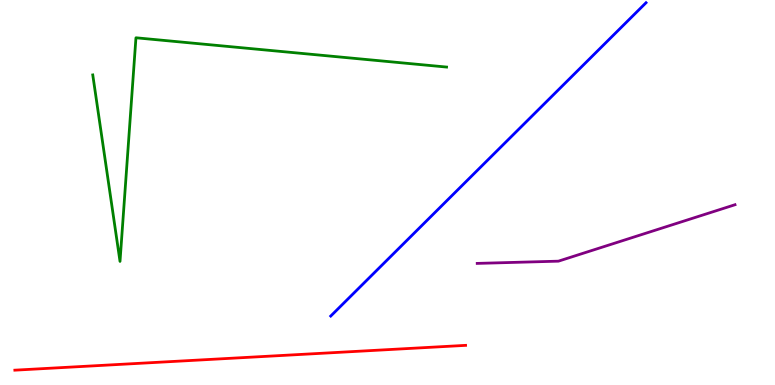[{'lines': ['blue', 'red'], 'intersections': []}, {'lines': ['green', 'red'], 'intersections': []}, {'lines': ['purple', 'red'], 'intersections': []}, {'lines': ['blue', 'green'], 'intersections': []}, {'lines': ['blue', 'purple'], 'intersections': []}, {'lines': ['green', 'purple'], 'intersections': []}]